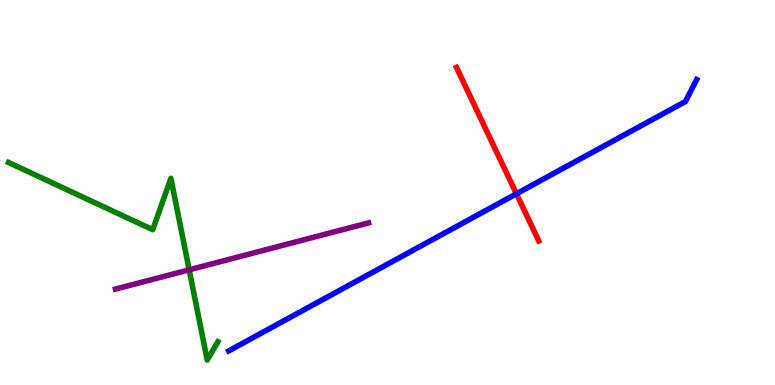[{'lines': ['blue', 'red'], 'intersections': [{'x': 6.66, 'y': 4.97}]}, {'lines': ['green', 'red'], 'intersections': []}, {'lines': ['purple', 'red'], 'intersections': []}, {'lines': ['blue', 'green'], 'intersections': []}, {'lines': ['blue', 'purple'], 'intersections': []}, {'lines': ['green', 'purple'], 'intersections': [{'x': 2.44, 'y': 2.99}]}]